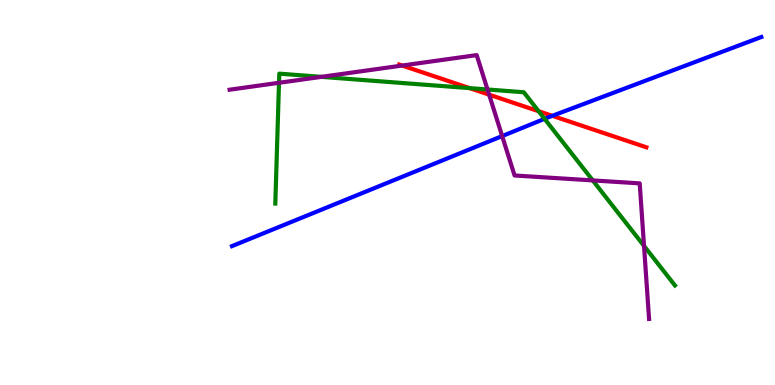[{'lines': ['blue', 'red'], 'intersections': [{'x': 7.13, 'y': 6.99}]}, {'lines': ['green', 'red'], 'intersections': [{'x': 6.06, 'y': 7.71}, {'x': 6.95, 'y': 7.11}]}, {'lines': ['purple', 'red'], 'intersections': [{'x': 5.19, 'y': 8.3}, {'x': 6.31, 'y': 7.54}]}, {'lines': ['blue', 'green'], 'intersections': [{'x': 7.03, 'y': 6.91}]}, {'lines': ['blue', 'purple'], 'intersections': [{'x': 6.48, 'y': 6.47}]}, {'lines': ['green', 'purple'], 'intersections': [{'x': 3.6, 'y': 7.85}, {'x': 4.15, 'y': 8.0}, {'x': 6.29, 'y': 7.68}, {'x': 7.65, 'y': 5.31}, {'x': 8.31, 'y': 3.61}]}]